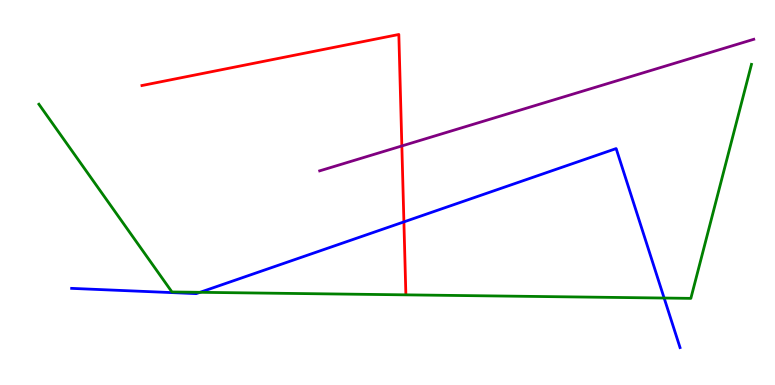[{'lines': ['blue', 'red'], 'intersections': [{'x': 5.21, 'y': 4.24}]}, {'lines': ['green', 'red'], 'intersections': []}, {'lines': ['purple', 'red'], 'intersections': [{'x': 5.19, 'y': 6.21}]}, {'lines': ['blue', 'green'], 'intersections': [{'x': 2.58, 'y': 2.41}, {'x': 8.57, 'y': 2.26}]}, {'lines': ['blue', 'purple'], 'intersections': []}, {'lines': ['green', 'purple'], 'intersections': []}]